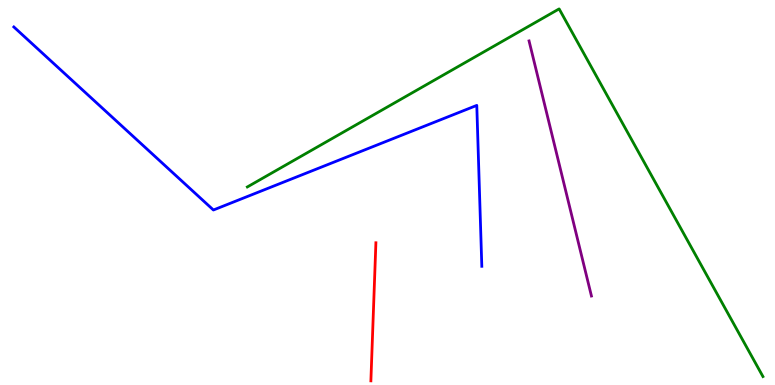[{'lines': ['blue', 'red'], 'intersections': []}, {'lines': ['green', 'red'], 'intersections': []}, {'lines': ['purple', 'red'], 'intersections': []}, {'lines': ['blue', 'green'], 'intersections': []}, {'lines': ['blue', 'purple'], 'intersections': []}, {'lines': ['green', 'purple'], 'intersections': []}]